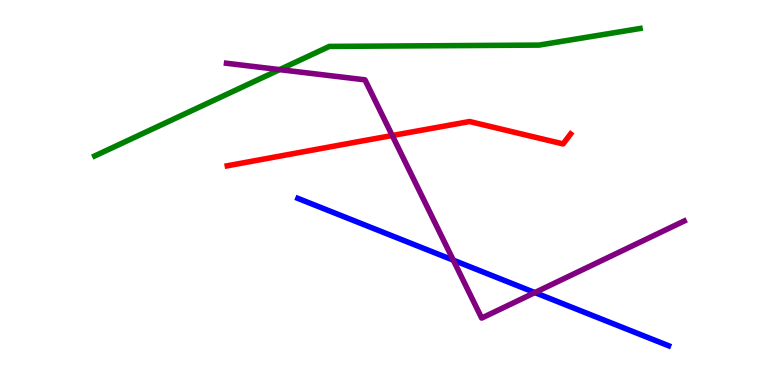[{'lines': ['blue', 'red'], 'intersections': []}, {'lines': ['green', 'red'], 'intersections': []}, {'lines': ['purple', 'red'], 'intersections': [{'x': 5.06, 'y': 6.48}]}, {'lines': ['blue', 'green'], 'intersections': []}, {'lines': ['blue', 'purple'], 'intersections': [{'x': 5.85, 'y': 3.24}, {'x': 6.9, 'y': 2.4}]}, {'lines': ['green', 'purple'], 'intersections': [{'x': 3.61, 'y': 8.19}]}]